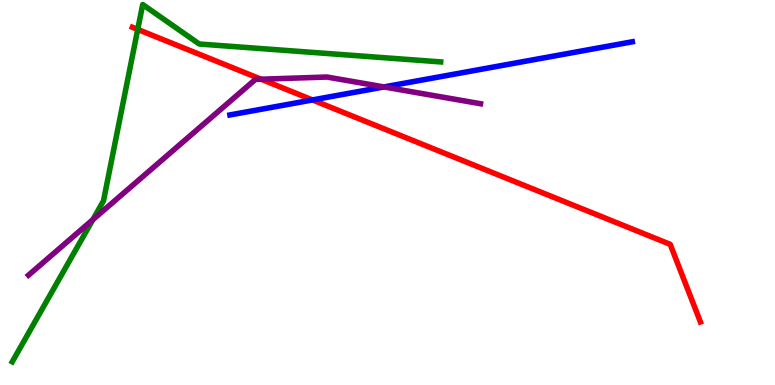[{'lines': ['blue', 'red'], 'intersections': [{'x': 4.03, 'y': 7.4}]}, {'lines': ['green', 'red'], 'intersections': [{'x': 1.78, 'y': 9.24}]}, {'lines': ['purple', 'red'], 'intersections': [{'x': 3.37, 'y': 7.94}]}, {'lines': ['blue', 'green'], 'intersections': []}, {'lines': ['blue', 'purple'], 'intersections': [{'x': 4.95, 'y': 7.74}]}, {'lines': ['green', 'purple'], 'intersections': [{'x': 1.2, 'y': 4.29}]}]